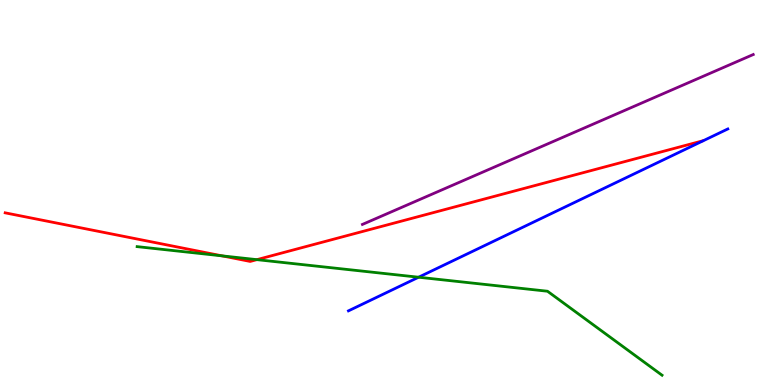[{'lines': ['blue', 'red'], 'intersections': []}, {'lines': ['green', 'red'], 'intersections': [{'x': 2.87, 'y': 3.35}, {'x': 3.31, 'y': 3.26}]}, {'lines': ['purple', 'red'], 'intersections': []}, {'lines': ['blue', 'green'], 'intersections': [{'x': 5.4, 'y': 2.8}]}, {'lines': ['blue', 'purple'], 'intersections': []}, {'lines': ['green', 'purple'], 'intersections': []}]